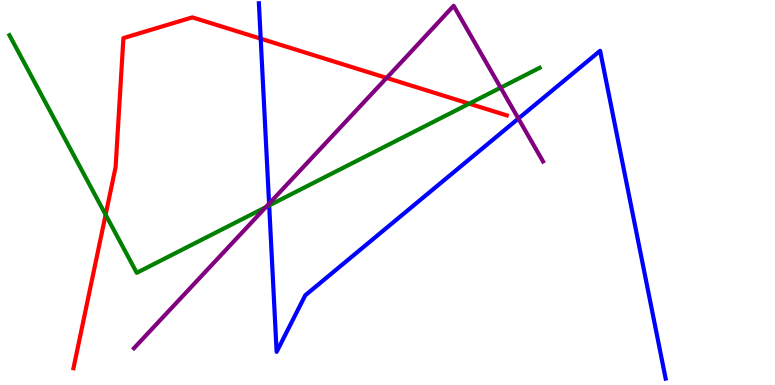[{'lines': ['blue', 'red'], 'intersections': [{'x': 3.36, 'y': 9.0}]}, {'lines': ['green', 'red'], 'intersections': [{'x': 1.36, 'y': 4.42}, {'x': 6.05, 'y': 7.31}]}, {'lines': ['purple', 'red'], 'intersections': [{'x': 4.99, 'y': 7.98}]}, {'lines': ['blue', 'green'], 'intersections': [{'x': 3.47, 'y': 4.66}]}, {'lines': ['blue', 'purple'], 'intersections': [{'x': 3.47, 'y': 4.71}, {'x': 6.69, 'y': 6.92}]}, {'lines': ['green', 'purple'], 'intersections': [{'x': 3.43, 'y': 4.62}, {'x': 6.46, 'y': 7.72}]}]